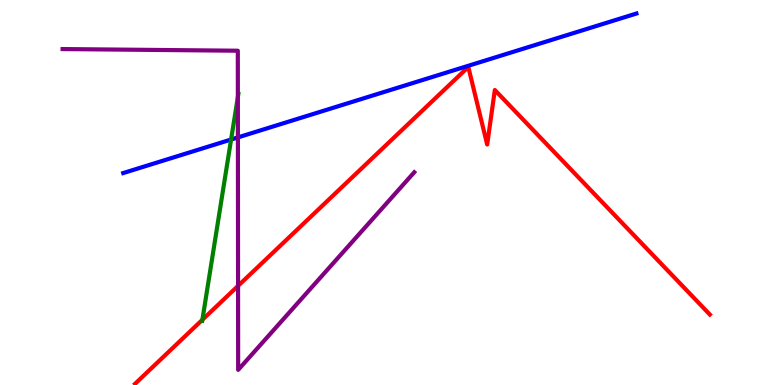[{'lines': ['blue', 'red'], 'intersections': []}, {'lines': ['green', 'red'], 'intersections': [{'x': 2.61, 'y': 1.69}]}, {'lines': ['purple', 'red'], 'intersections': [{'x': 3.07, 'y': 2.58}]}, {'lines': ['blue', 'green'], 'intersections': [{'x': 2.98, 'y': 6.38}]}, {'lines': ['blue', 'purple'], 'intersections': [{'x': 3.07, 'y': 6.43}]}, {'lines': ['green', 'purple'], 'intersections': [{'x': 3.07, 'y': 7.48}]}]